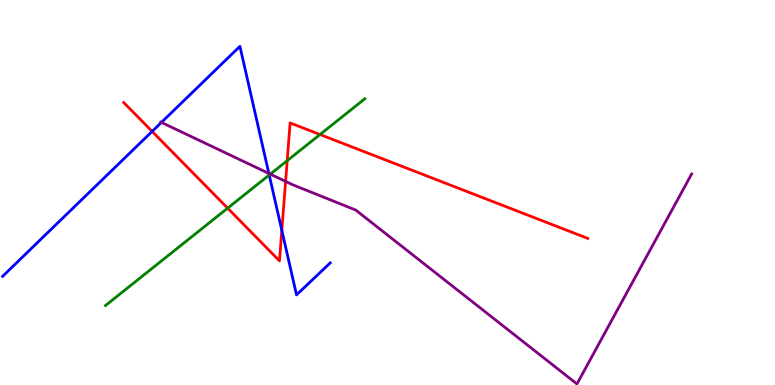[{'lines': ['blue', 'red'], 'intersections': [{'x': 1.96, 'y': 6.59}, {'x': 3.64, 'y': 4.02}]}, {'lines': ['green', 'red'], 'intersections': [{'x': 2.94, 'y': 4.59}, {'x': 3.71, 'y': 5.83}, {'x': 4.13, 'y': 6.51}]}, {'lines': ['purple', 'red'], 'intersections': [{'x': 3.69, 'y': 5.29}]}, {'lines': ['blue', 'green'], 'intersections': [{'x': 3.47, 'y': 5.45}]}, {'lines': ['blue', 'purple'], 'intersections': [{'x': 2.08, 'y': 6.82}, {'x': 3.47, 'y': 5.49}]}, {'lines': ['green', 'purple'], 'intersections': [{'x': 3.49, 'y': 5.48}]}]